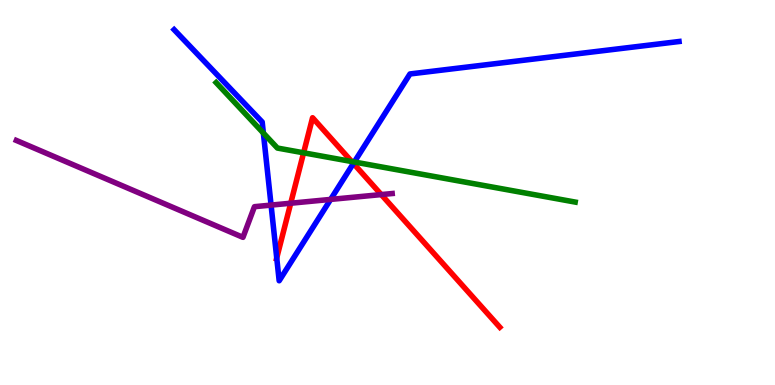[{'lines': ['blue', 'red'], 'intersections': [{'x': 3.57, 'y': 3.3}, {'x': 4.56, 'y': 5.76}]}, {'lines': ['green', 'red'], 'intersections': [{'x': 3.92, 'y': 6.03}, {'x': 4.54, 'y': 5.8}]}, {'lines': ['purple', 'red'], 'intersections': [{'x': 3.75, 'y': 4.72}, {'x': 4.92, 'y': 4.95}]}, {'lines': ['blue', 'green'], 'intersections': [{'x': 3.4, 'y': 6.54}, {'x': 4.57, 'y': 5.79}]}, {'lines': ['blue', 'purple'], 'intersections': [{'x': 3.5, 'y': 4.67}, {'x': 4.27, 'y': 4.82}]}, {'lines': ['green', 'purple'], 'intersections': []}]